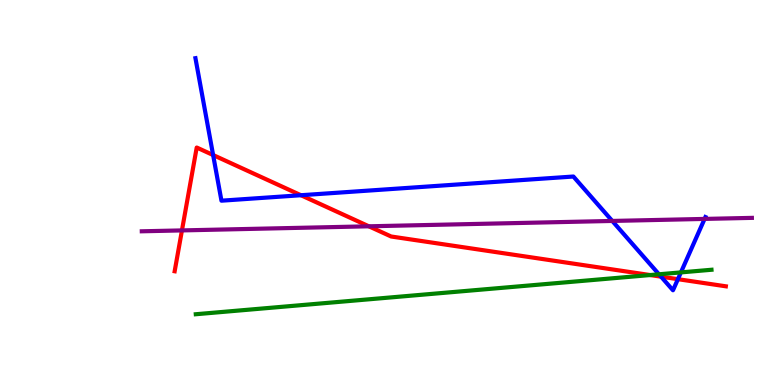[{'lines': ['blue', 'red'], 'intersections': [{'x': 2.75, 'y': 5.97}, {'x': 3.88, 'y': 4.93}, {'x': 8.53, 'y': 2.81}, {'x': 8.75, 'y': 2.75}]}, {'lines': ['green', 'red'], 'intersections': [{'x': 8.39, 'y': 2.86}]}, {'lines': ['purple', 'red'], 'intersections': [{'x': 2.35, 'y': 4.02}, {'x': 4.76, 'y': 4.12}]}, {'lines': ['blue', 'green'], 'intersections': [{'x': 8.5, 'y': 2.88}, {'x': 8.79, 'y': 2.92}]}, {'lines': ['blue', 'purple'], 'intersections': [{'x': 7.9, 'y': 4.26}, {'x': 9.09, 'y': 4.31}]}, {'lines': ['green', 'purple'], 'intersections': []}]